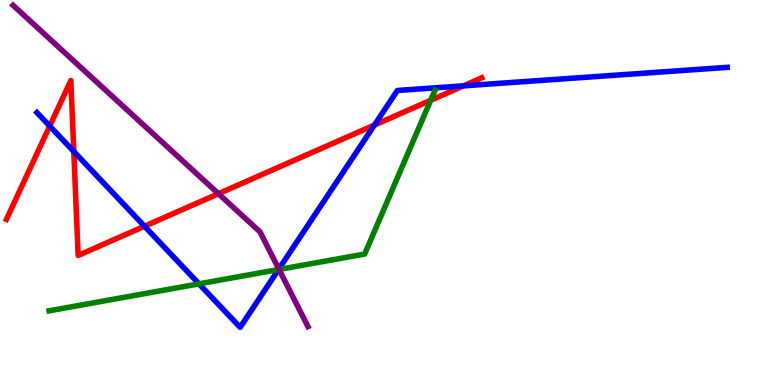[{'lines': ['blue', 'red'], 'intersections': [{'x': 0.641, 'y': 6.73}, {'x': 0.952, 'y': 6.06}, {'x': 1.86, 'y': 4.12}, {'x': 4.83, 'y': 6.75}, {'x': 5.98, 'y': 7.77}]}, {'lines': ['green', 'red'], 'intersections': [{'x': 5.56, 'y': 7.4}]}, {'lines': ['purple', 'red'], 'intersections': [{'x': 2.82, 'y': 4.97}]}, {'lines': ['blue', 'green'], 'intersections': [{'x': 2.57, 'y': 2.63}, {'x': 3.59, 'y': 3.0}]}, {'lines': ['blue', 'purple'], 'intersections': [{'x': 3.6, 'y': 3.01}]}, {'lines': ['green', 'purple'], 'intersections': [{'x': 3.6, 'y': 3.0}]}]